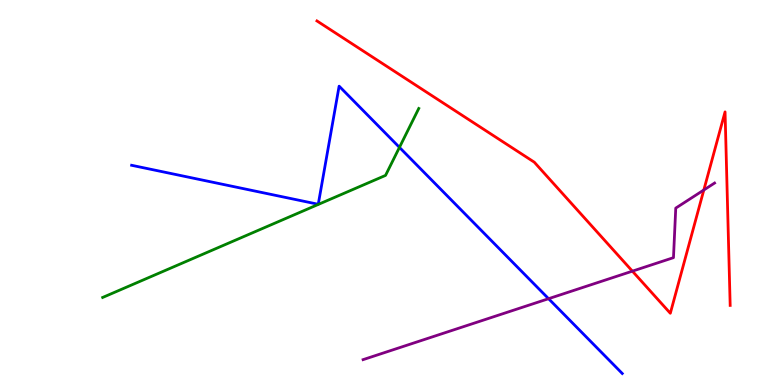[{'lines': ['blue', 'red'], 'intersections': []}, {'lines': ['green', 'red'], 'intersections': []}, {'lines': ['purple', 'red'], 'intersections': [{'x': 8.16, 'y': 2.96}, {'x': 9.08, 'y': 5.07}]}, {'lines': ['blue', 'green'], 'intersections': [{'x': 5.15, 'y': 6.17}]}, {'lines': ['blue', 'purple'], 'intersections': [{'x': 7.08, 'y': 2.24}]}, {'lines': ['green', 'purple'], 'intersections': []}]